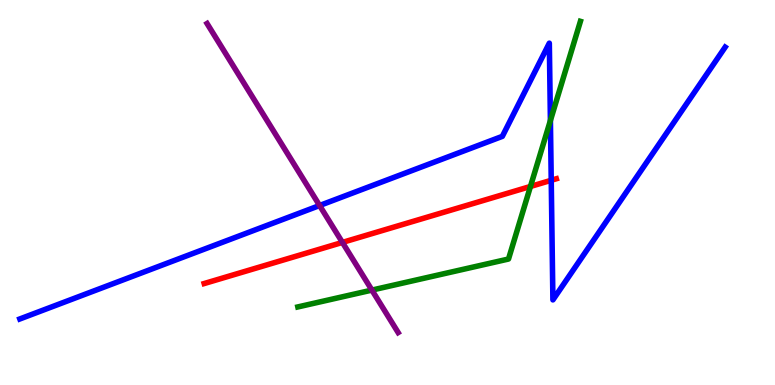[{'lines': ['blue', 'red'], 'intersections': [{'x': 7.11, 'y': 5.32}]}, {'lines': ['green', 'red'], 'intersections': [{'x': 6.84, 'y': 5.16}]}, {'lines': ['purple', 'red'], 'intersections': [{'x': 4.42, 'y': 3.7}]}, {'lines': ['blue', 'green'], 'intersections': [{'x': 7.1, 'y': 6.87}]}, {'lines': ['blue', 'purple'], 'intersections': [{'x': 4.12, 'y': 4.66}]}, {'lines': ['green', 'purple'], 'intersections': [{'x': 4.8, 'y': 2.47}]}]